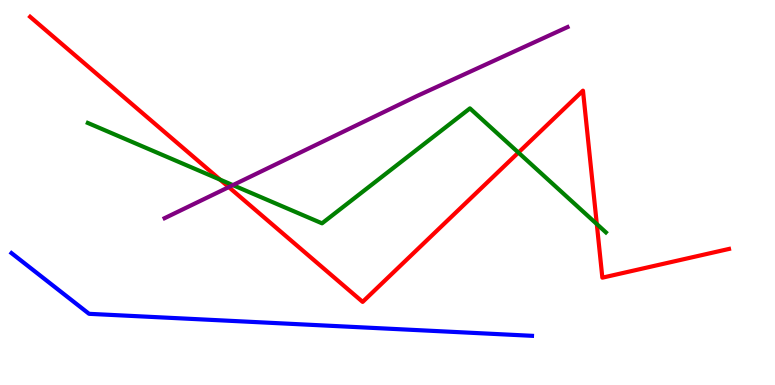[{'lines': ['blue', 'red'], 'intersections': []}, {'lines': ['green', 'red'], 'intersections': [{'x': 2.84, 'y': 5.33}, {'x': 6.69, 'y': 6.04}, {'x': 7.7, 'y': 4.18}]}, {'lines': ['purple', 'red'], 'intersections': [{'x': 2.95, 'y': 5.14}]}, {'lines': ['blue', 'green'], 'intersections': []}, {'lines': ['blue', 'purple'], 'intersections': []}, {'lines': ['green', 'purple'], 'intersections': [{'x': 3.0, 'y': 5.19}]}]